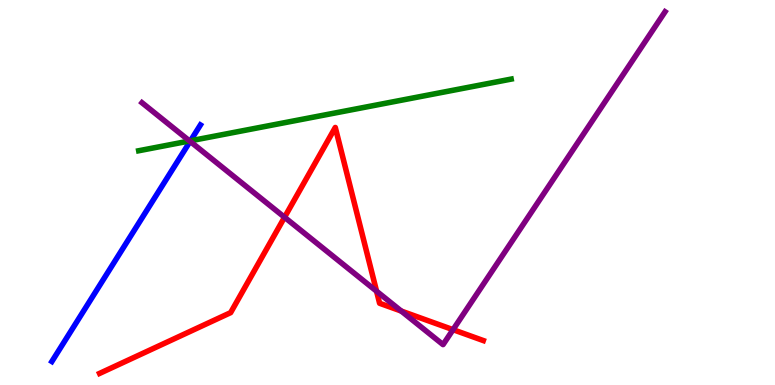[{'lines': ['blue', 'red'], 'intersections': []}, {'lines': ['green', 'red'], 'intersections': []}, {'lines': ['purple', 'red'], 'intersections': [{'x': 3.67, 'y': 4.36}, {'x': 4.86, 'y': 2.44}, {'x': 5.18, 'y': 1.92}, {'x': 5.85, 'y': 1.44}]}, {'lines': ['blue', 'green'], 'intersections': [{'x': 2.46, 'y': 6.34}]}, {'lines': ['blue', 'purple'], 'intersections': [{'x': 2.45, 'y': 6.33}]}, {'lines': ['green', 'purple'], 'intersections': [{'x': 2.45, 'y': 6.34}]}]